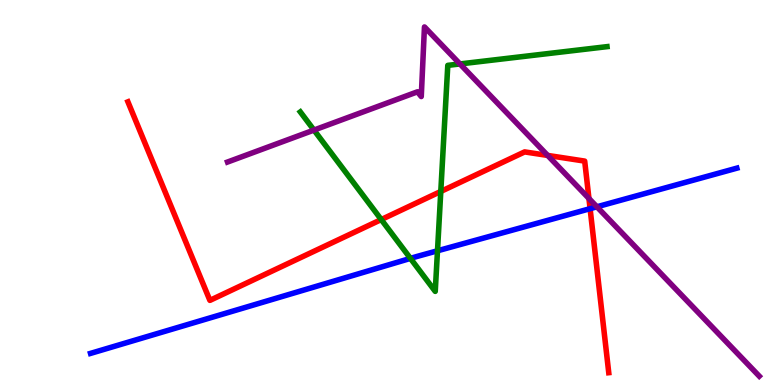[{'lines': ['blue', 'red'], 'intersections': [{'x': 7.61, 'y': 4.58}]}, {'lines': ['green', 'red'], 'intersections': [{'x': 4.92, 'y': 4.3}, {'x': 5.69, 'y': 5.03}]}, {'lines': ['purple', 'red'], 'intersections': [{'x': 7.07, 'y': 5.96}, {'x': 7.6, 'y': 4.84}]}, {'lines': ['blue', 'green'], 'intersections': [{'x': 5.3, 'y': 3.29}, {'x': 5.65, 'y': 3.49}]}, {'lines': ['blue', 'purple'], 'intersections': [{'x': 7.7, 'y': 4.63}]}, {'lines': ['green', 'purple'], 'intersections': [{'x': 4.05, 'y': 6.62}, {'x': 5.93, 'y': 8.34}]}]